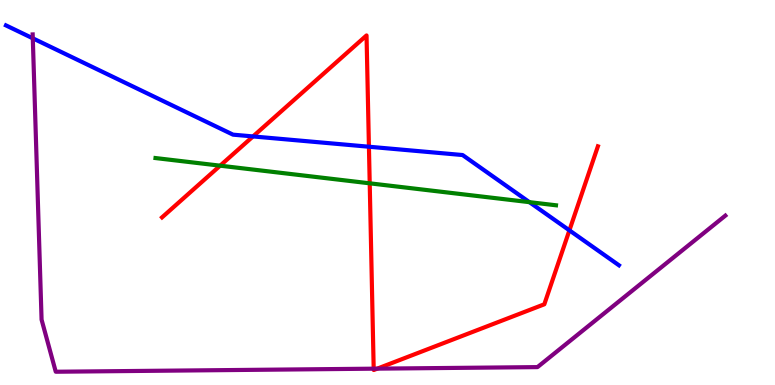[{'lines': ['blue', 'red'], 'intersections': [{'x': 3.26, 'y': 6.46}, {'x': 4.76, 'y': 6.19}, {'x': 7.35, 'y': 4.02}]}, {'lines': ['green', 'red'], 'intersections': [{'x': 2.84, 'y': 5.7}, {'x': 4.77, 'y': 5.24}]}, {'lines': ['purple', 'red'], 'intersections': [{'x': 4.82, 'y': 0.424}, {'x': 4.87, 'y': 0.425}]}, {'lines': ['blue', 'green'], 'intersections': [{'x': 6.83, 'y': 4.75}]}, {'lines': ['blue', 'purple'], 'intersections': [{'x': 0.423, 'y': 9.01}]}, {'lines': ['green', 'purple'], 'intersections': []}]